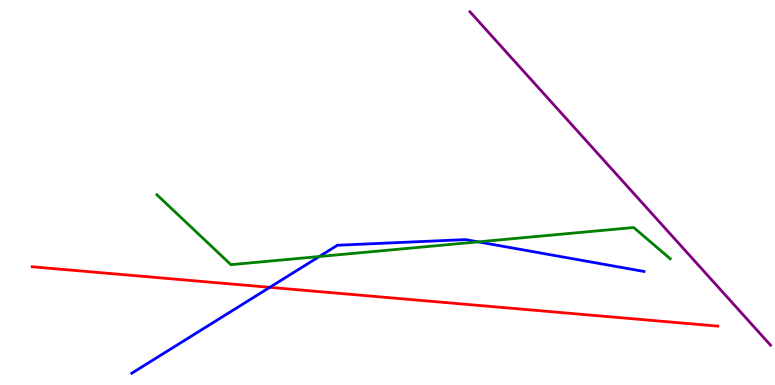[{'lines': ['blue', 'red'], 'intersections': [{'x': 3.48, 'y': 2.54}]}, {'lines': ['green', 'red'], 'intersections': []}, {'lines': ['purple', 'red'], 'intersections': []}, {'lines': ['blue', 'green'], 'intersections': [{'x': 4.12, 'y': 3.34}, {'x': 6.17, 'y': 3.72}]}, {'lines': ['blue', 'purple'], 'intersections': []}, {'lines': ['green', 'purple'], 'intersections': []}]